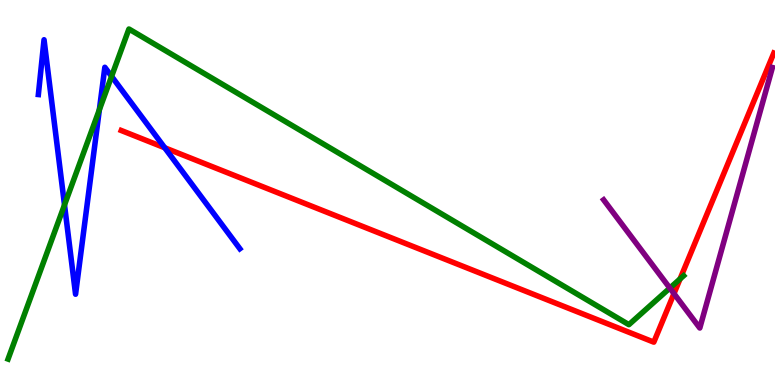[{'lines': ['blue', 'red'], 'intersections': [{'x': 2.13, 'y': 6.16}]}, {'lines': ['green', 'red'], 'intersections': [{'x': 8.77, 'y': 2.75}]}, {'lines': ['purple', 'red'], 'intersections': [{'x': 8.7, 'y': 2.37}]}, {'lines': ['blue', 'green'], 'intersections': [{'x': 0.832, 'y': 4.68}, {'x': 1.28, 'y': 7.15}, {'x': 1.44, 'y': 8.02}]}, {'lines': ['blue', 'purple'], 'intersections': []}, {'lines': ['green', 'purple'], 'intersections': [{'x': 8.64, 'y': 2.52}]}]